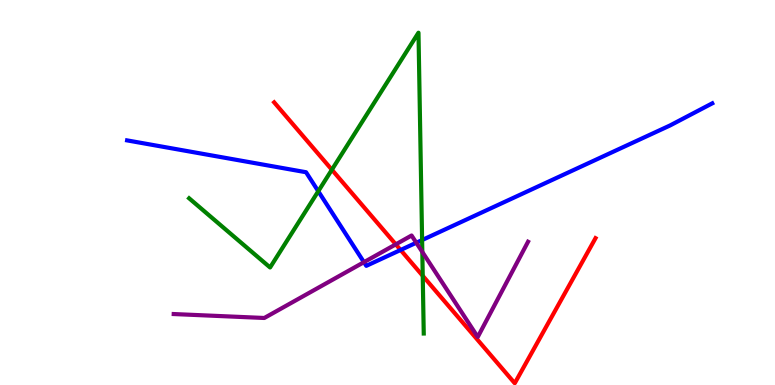[{'lines': ['blue', 'red'], 'intersections': [{'x': 5.17, 'y': 3.51}]}, {'lines': ['green', 'red'], 'intersections': [{'x': 4.28, 'y': 5.59}, {'x': 5.45, 'y': 2.84}]}, {'lines': ['purple', 'red'], 'intersections': [{'x': 5.11, 'y': 3.65}]}, {'lines': ['blue', 'green'], 'intersections': [{'x': 4.11, 'y': 5.03}, {'x': 5.45, 'y': 3.77}]}, {'lines': ['blue', 'purple'], 'intersections': [{'x': 4.7, 'y': 3.19}, {'x': 5.37, 'y': 3.7}]}, {'lines': ['green', 'purple'], 'intersections': [{'x': 5.45, 'y': 3.46}]}]